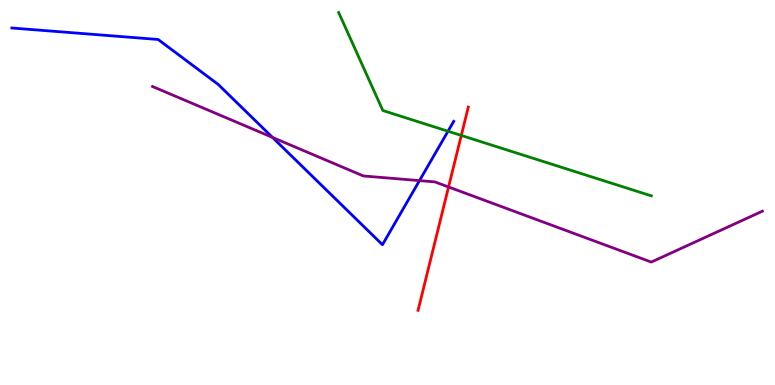[{'lines': ['blue', 'red'], 'intersections': []}, {'lines': ['green', 'red'], 'intersections': [{'x': 5.95, 'y': 6.48}]}, {'lines': ['purple', 'red'], 'intersections': [{'x': 5.79, 'y': 5.14}]}, {'lines': ['blue', 'green'], 'intersections': [{'x': 5.78, 'y': 6.59}]}, {'lines': ['blue', 'purple'], 'intersections': [{'x': 3.52, 'y': 6.43}, {'x': 5.41, 'y': 5.31}]}, {'lines': ['green', 'purple'], 'intersections': []}]